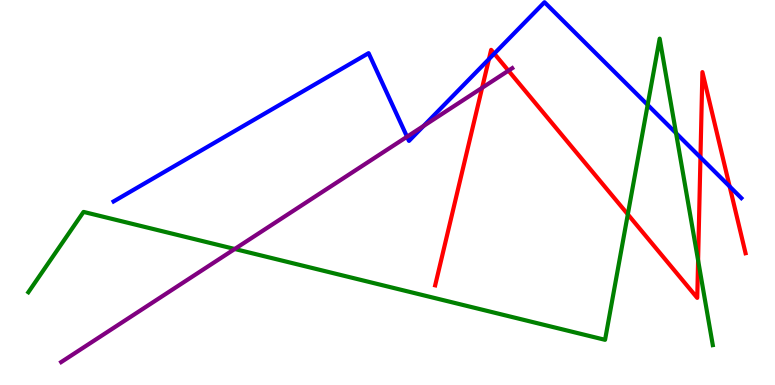[{'lines': ['blue', 'red'], 'intersections': [{'x': 6.31, 'y': 8.47}, {'x': 6.38, 'y': 8.61}, {'x': 9.04, 'y': 5.91}, {'x': 9.41, 'y': 5.16}]}, {'lines': ['green', 'red'], 'intersections': [{'x': 8.1, 'y': 4.43}, {'x': 9.01, 'y': 3.24}]}, {'lines': ['purple', 'red'], 'intersections': [{'x': 6.22, 'y': 7.72}, {'x': 6.56, 'y': 8.16}]}, {'lines': ['blue', 'green'], 'intersections': [{'x': 8.36, 'y': 7.28}, {'x': 8.72, 'y': 6.54}]}, {'lines': ['blue', 'purple'], 'intersections': [{'x': 5.25, 'y': 6.45}, {'x': 5.47, 'y': 6.73}]}, {'lines': ['green', 'purple'], 'intersections': [{'x': 3.03, 'y': 3.53}]}]